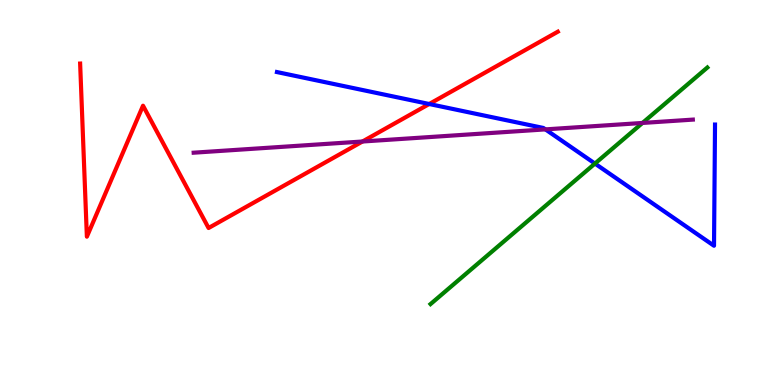[{'lines': ['blue', 'red'], 'intersections': [{'x': 5.54, 'y': 7.3}]}, {'lines': ['green', 'red'], 'intersections': []}, {'lines': ['purple', 'red'], 'intersections': [{'x': 4.68, 'y': 6.32}]}, {'lines': ['blue', 'green'], 'intersections': [{'x': 7.68, 'y': 5.75}]}, {'lines': ['blue', 'purple'], 'intersections': [{'x': 7.04, 'y': 6.64}]}, {'lines': ['green', 'purple'], 'intersections': [{'x': 8.29, 'y': 6.81}]}]